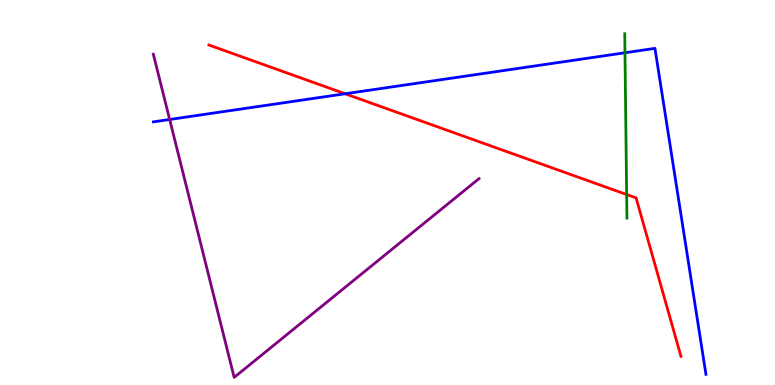[{'lines': ['blue', 'red'], 'intersections': [{'x': 4.45, 'y': 7.56}]}, {'lines': ['green', 'red'], 'intersections': [{'x': 8.09, 'y': 4.95}]}, {'lines': ['purple', 'red'], 'intersections': []}, {'lines': ['blue', 'green'], 'intersections': [{'x': 8.06, 'y': 8.63}]}, {'lines': ['blue', 'purple'], 'intersections': [{'x': 2.19, 'y': 6.9}]}, {'lines': ['green', 'purple'], 'intersections': []}]